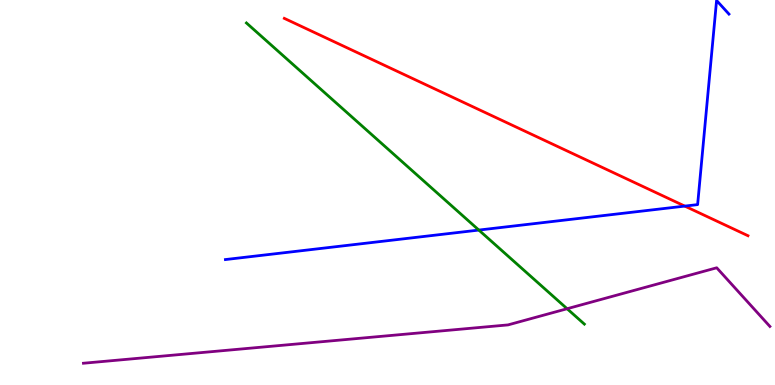[{'lines': ['blue', 'red'], 'intersections': [{'x': 8.84, 'y': 4.65}]}, {'lines': ['green', 'red'], 'intersections': []}, {'lines': ['purple', 'red'], 'intersections': []}, {'lines': ['blue', 'green'], 'intersections': [{'x': 6.18, 'y': 4.02}]}, {'lines': ['blue', 'purple'], 'intersections': []}, {'lines': ['green', 'purple'], 'intersections': [{'x': 7.32, 'y': 1.98}]}]